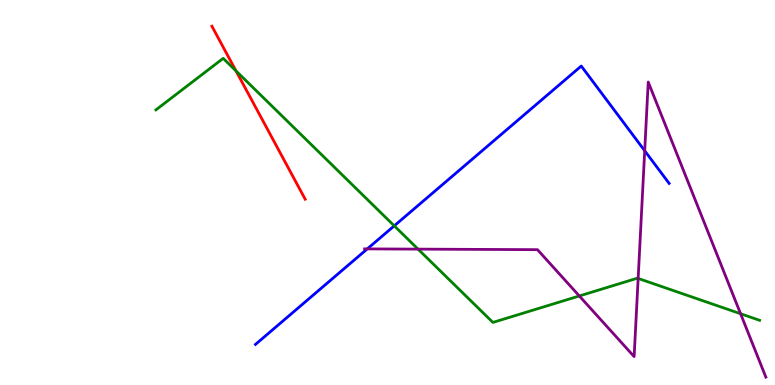[{'lines': ['blue', 'red'], 'intersections': []}, {'lines': ['green', 'red'], 'intersections': [{'x': 3.05, 'y': 8.16}]}, {'lines': ['purple', 'red'], 'intersections': []}, {'lines': ['blue', 'green'], 'intersections': [{'x': 5.09, 'y': 4.13}]}, {'lines': ['blue', 'purple'], 'intersections': [{'x': 4.74, 'y': 3.54}, {'x': 8.32, 'y': 6.08}]}, {'lines': ['green', 'purple'], 'intersections': [{'x': 5.39, 'y': 3.53}, {'x': 7.48, 'y': 2.31}, {'x': 8.23, 'y': 2.77}, {'x': 9.56, 'y': 1.85}]}]